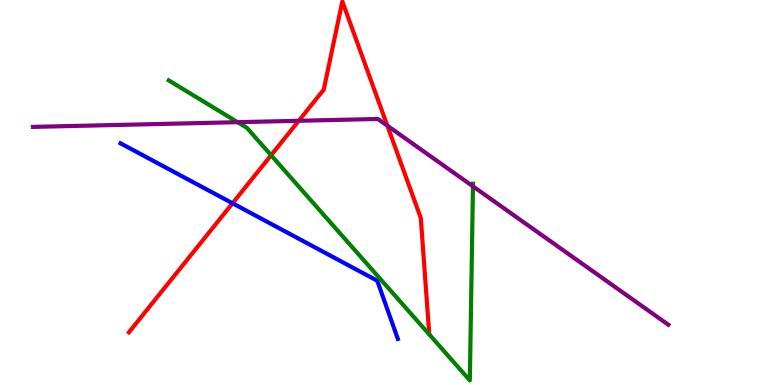[{'lines': ['blue', 'red'], 'intersections': [{'x': 3.0, 'y': 4.72}]}, {'lines': ['green', 'red'], 'intersections': [{'x': 3.5, 'y': 5.97}]}, {'lines': ['purple', 'red'], 'intersections': [{'x': 3.85, 'y': 6.86}, {'x': 5.0, 'y': 6.73}]}, {'lines': ['blue', 'green'], 'intersections': []}, {'lines': ['blue', 'purple'], 'intersections': []}, {'lines': ['green', 'purple'], 'intersections': [{'x': 3.07, 'y': 6.83}, {'x': 6.1, 'y': 5.16}]}]